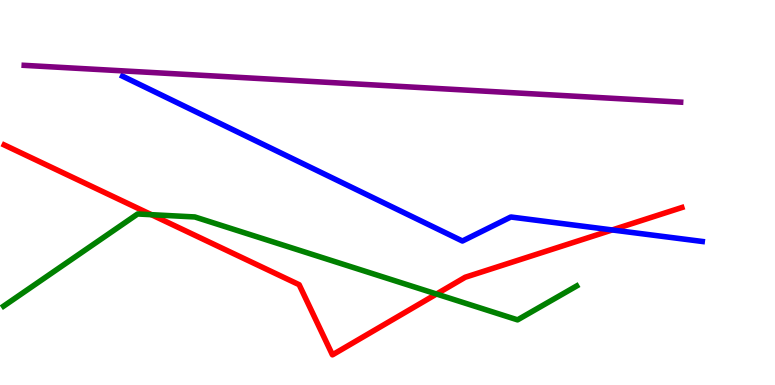[{'lines': ['blue', 'red'], 'intersections': [{'x': 7.9, 'y': 4.03}]}, {'lines': ['green', 'red'], 'intersections': [{'x': 1.95, 'y': 4.42}, {'x': 5.63, 'y': 2.36}]}, {'lines': ['purple', 'red'], 'intersections': []}, {'lines': ['blue', 'green'], 'intersections': []}, {'lines': ['blue', 'purple'], 'intersections': []}, {'lines': ['green', 'purple'], 'intersections': []}]